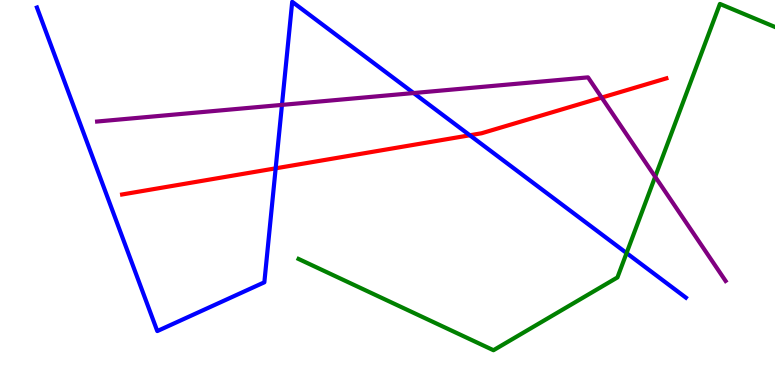[{'lines': ['blue', 'red'], 'intersections': [{'x': 3.56, 'y': 5.63}, {'x': 6.06, 'y': 6.49}]}, {'lines': ['green', 'red'], 'intersections': []}, {'lines': ['purple', 'red'], 'intersections': [{'x': 7.76, 'y': 7.47}]}, {'lines': ['blue', 'green'], 'intersections': [{'x': 8.08, 'y': 3.43}]}, {'lines': ['blue', 'purple'], 'intersections': [{'x': 3.64, 'y': 7.28}, {'x': 5.34, 'y': 7.58}]}, {'lines': ['green', 'purple'], 'intersections': [{'x': 8.45, 'y': 5.41}]}]